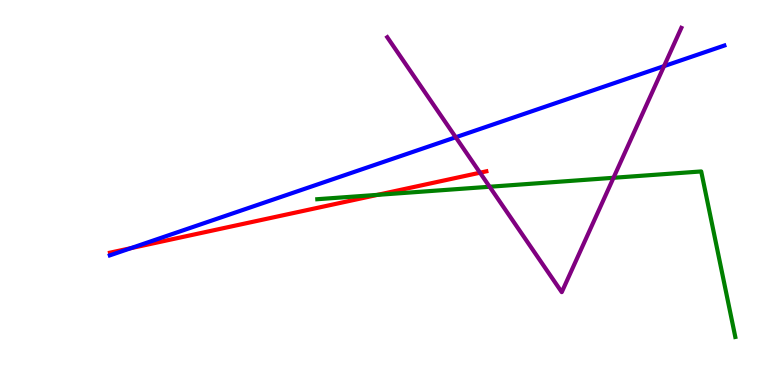[{'lines': ['blue', 'red'], 'intersections': [{'x': 1.69, 'y': 3.55}]}, {'lines': ['green', 'red'], 'intersections': [{'x': 4.87, 'y': 4.94}]}, {'lines': ['purple', 'red'], 'intersections': [{'x': 6.19, 'y': 5.51}]}, {'lines': ['blue', 'green'], 'intersections': []}, {'lines': ['blue', 'purple'], 'intersections': [{'x': 5.88, 'y': 6.44}, {'x': 8.57, 'y': 8.28}]}, {'lines': ['green', 'purple'], 'intersections': [{'x': 6.32, 'y': 5.15}, {'x': 7.92, 'y': 5.38}]}]